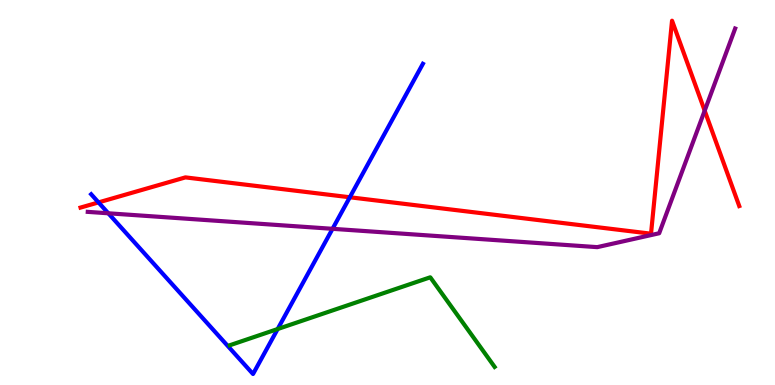[{'lines': ['blue', 'red'], 'intersections': [{'x': 1.27, 'y': 4.74}, {'x': 4.51, 'y': 4.88}]}, {'lines': ['green', 'red'], 'intersections': []}, {'lines': ['purple', 'red'], 'intersections': [{'x': 9.09, 'y': 7.13}]}, {'lines': ['blue', 'green'], 'intersections': [{'x': 3.58, 'y': 1.45}]}, {'lines': ['blue', 'purple'], 'intersections': [{'x': 1.4, 'y': 4.46}, {'x': 4.29, 'y': 4.06}]}, {'lines': ['green', 'purple'], 'intersections': []}]